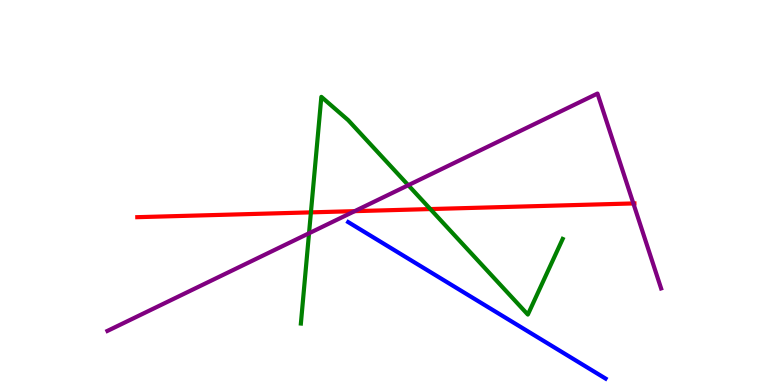[{'lines': ['blue', 'red'], 'intersections': []}, {'lines': ['green', 'red'], 'intersections': [{'x': 4.01, 'y': 4.48}, {'x': 5.55, 'y': 4.57}]}, {'lines': ['purple', 'red'], 'intersections': [{'x': 4.58, 'y': 4.52}, {'x': 8.17, 'y': 4.72}]}, {'lines': ['blue', 'green'], 'intersections': []}, {'lines': ['blue', 'purple'], 'intersections': []}, {'lines': ['green', 'purple'], 'intersections': [{'x': 3.99, 'y': 3.94}, {'x': 5.27, 'y': 5.19}]}]